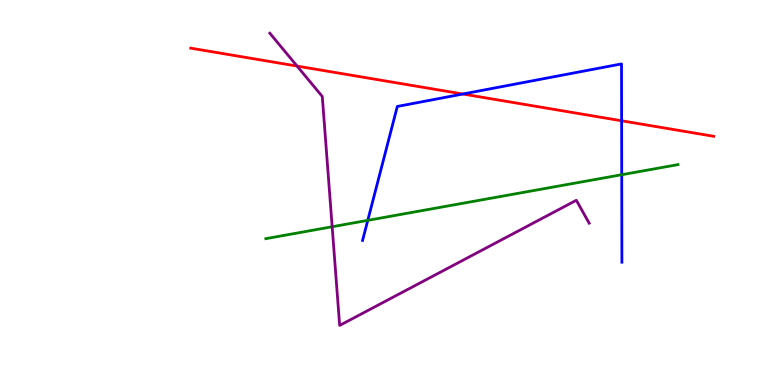[{'lines': ['blue', 'red'], 'intersections': [{'x': 5.97, 'y': 7.56}, {'x': 8.02, 'y': 6.86}]}, {'lines': ['green', 'red'], 'intersections': []}, {'lines': ['purple', 'red'], 'intersections': [{'x': 3.83, 'y': 8.28}]}, {'lines': ['blue', 'green'], 'intersections': [{'x': 4.75, 'y': 4.28}, {'x': 8.02, 'y': 5.46}]}, {'lines': ['blue', 'purple'], 'intersections': []}, {'lines': ['green', 'purple'], 'intersections': [{'x': 4.29, 'y': 4.11}]}]